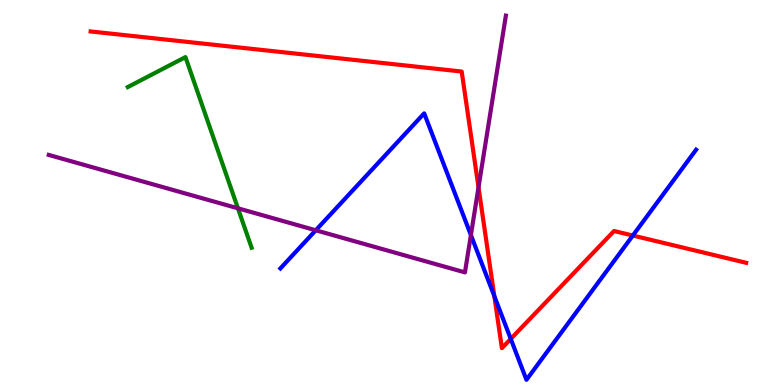[{'lines': ['blue', 'red'], 'intersections': [{'x': 6.38, 'y': 2.31}, {'x': 6.59, 'y': 1.2}, {'x': 8.17, 'y': 3.88}]}, {'lines': ['green', 'red'], 'intersections': []}, {'lines': ['purple', 'red'], 'intersections': [{'x': 6.17, 'y': 5.14}]}, {'lines': ['blue', 'green'], 'intersections': []}, {'lines': ['blue', 'purple'], 'intersections': [{'x': 4.07, 'y': 4.02}, {'x': 6.08, 'y': 3.89}]}, {'lines': ['green', 'purple'], 'intersections': [{'x': 3.07, 'y': 4.59}]}]